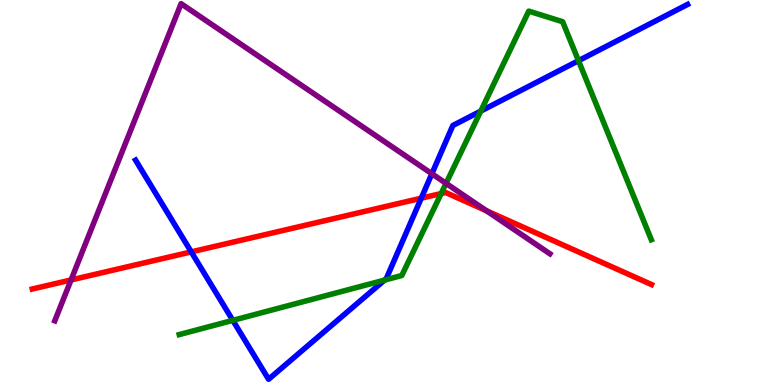[{'lines': ['blue', 'red'], 'intersections': [{'x': 2.47, 'y': 3.46}, {'x': 5.44, 'y': 4.85}]}, {'lines': ['green', 'red'], 'intersections': [{'x': 5.69, 'y': 4.97}]}, {'lines': ['purple', 'red'], 'intersections': [{'x': 0.917, 'y': 2.73}, {'x': 6.28, 'y': 4.53}]}, {'lines': ['blue', 'green'], 'intersections': [{'x': 3.0, 'y': 1.68}, {'x': 4.96, 'y': 2.72}, {'x': 6.2, 'y': 7.11}, {'x': 7.46, 'y': 8.42}]}, {'lines': ['blue', 'purple'], 'intersections': [{'x': 5.57, 'y': 5.49}]}, {'lines': ['green', 'purple'], 'intersections': [{'x': 5.76, 'y': 5.24}]}]